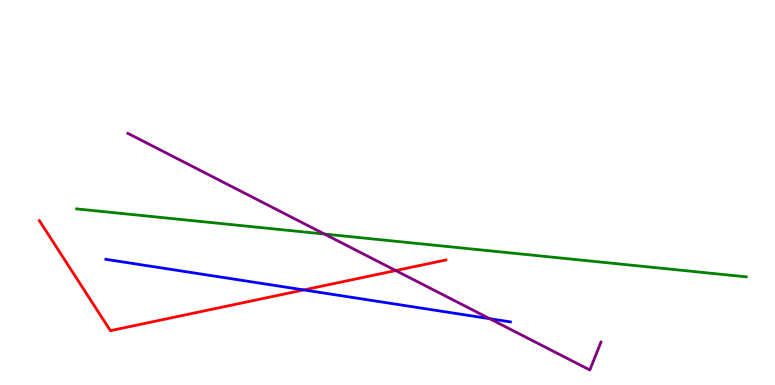[{'lines': ['blue', 'red'], 'intersections': [{'x': 3.92, 'y': 2.47}]}, {'lines': ['green', 'red'], 'intersections': []}, {'lines': ['purple', 'red'], 'intersections': [{'x': 5.11, 'y': 2.97}]}, {'lines': ['blue', 'green'], 'intersections': []}, {'lines': ['blue', 'purple'], 'intersections': [{'x': 6.32, 'y': 1.72}]}, {'lines': ['green', 'purple'], 'intersections': [{'x': 4.19, 'y': 3.92}]}]